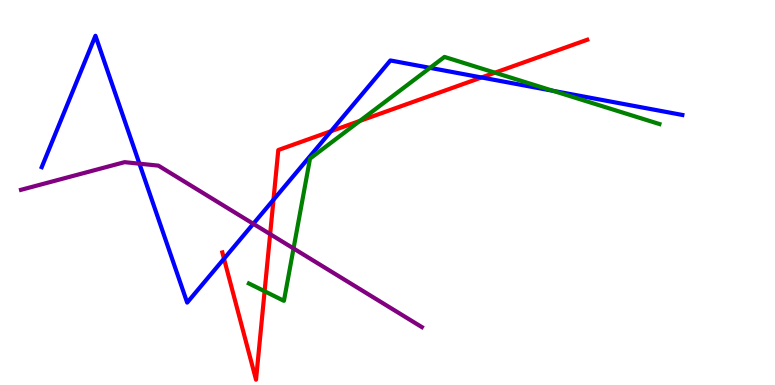[{'lines': ['blue', 'red'], 'intersections': [{'x': 2.89, 'y': 3.28}, {'x': 3.53, 'y': 4.81}, {'x': 4.27, 'y': 6.59}, {'x': 6.21, 'y': 7.99}]}, {'lines': ['green', 'red'], 'intersections': [{'x': 3.41, 'y': 2.43}, {'x': 4.64, 'y': 6.86}, {'x': 6.39, 'y': 8.11}]}, {'lines': ['purple', 'red'], 'intersections': [{'x': 3.49, 'y': 3.92}]}, {'lines': ['blue', 'green'], 'intersections': [{'x': 5.55, 'y': 8.24}, {'x': 7.14, 'y': 7.64}]}, {'lines': ['blue', 'purple'], 'intersections': [{'x': 1.8, 'y': 5.75}, {'x': 3.27, 'y': 4.19}]}, {'lines': ['green', 'purple'], 'intersections': [{'x': 3.79, 'y': 3.55}]}]